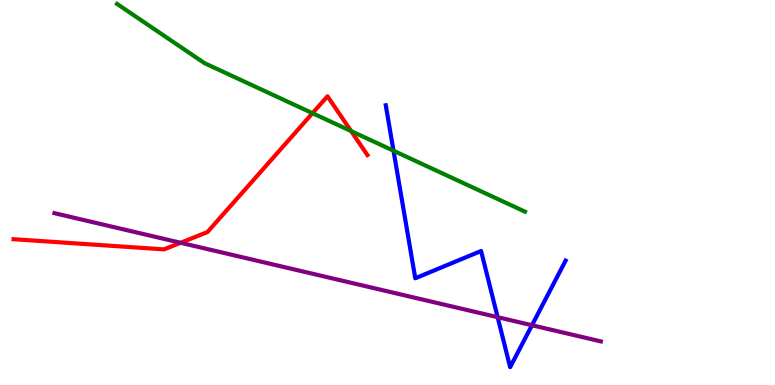[{'lines': ['blue', 'red'], 'intersections': []}, {'lines': ['green', 'red'], 'intersections': [{'x': 4.03, 'y': 7.06}, {'x': 4.53, 'y': 6.59}]}, {'lines': ['purple', 'red'], 'intersections': [{'x': 2.33, 'y': 3.69}]}, {'lines': ['blue', 'green'], 'intersections': [{'x': 5.08, 'y': 6.08}]}, {'lines': ['blue', 'purple'], 'intersections': [{'x': 6.42, 'y': 1.76}, {'x': 6.86, 'y': 1.55}]}, {'lines': ['green', 'purple'], 'intersections': []}]